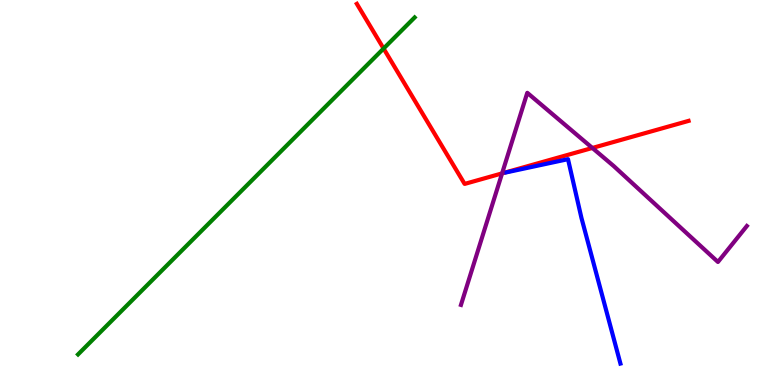[{'lines': ['blue', 'red'], 'intersections': []}, {'lines': ['green', 'red'], 'intersections': [{'x': 4.95, 'y': 8.74}]}, {'lines': ['purple', 'red'], 'intersections': [{'x': 6.48, 'y': 5.5}, {'x': 7.64, 'y': 6.16}]}, {'lines': ['blue', 'green'], 'intersections': []}, {'lines': ['blue', 'purple'], 'intersections': []}, {'lines': ['green', 'purple'], 'intersections': []}]